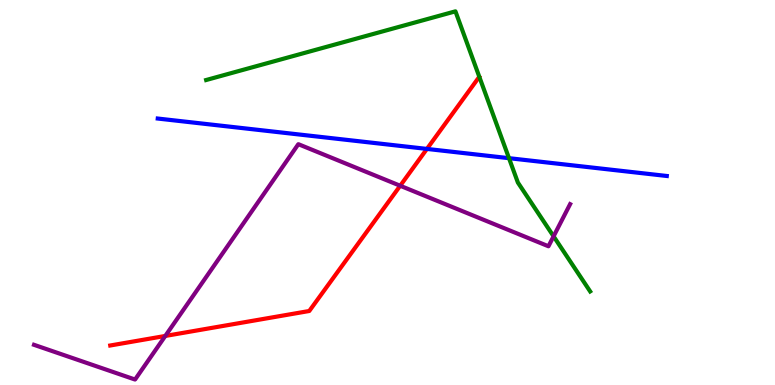[{'lines': ['blue', 'red'], 'intersections': [{'x': 5.51, 'y': 6.13}]}, {'lines': ['green', 'red'], 'intersections': []}, {'lines': ['purple', 'red'], 'intersections': [{'x': 2.13, 'y': 1.27}, {'x': 5.16, 'y': 5.18}]}, {'lines': ['blue', 'green'], 'intersections': [{'x': 6.57, 'y': 5.89}]}, {'lines': ['blue', 'purple'], 'intersections': []}, {'lines': ['green', 'purple'], 'intersections': [{'x': 7.14, 'y': 3.86}]}]